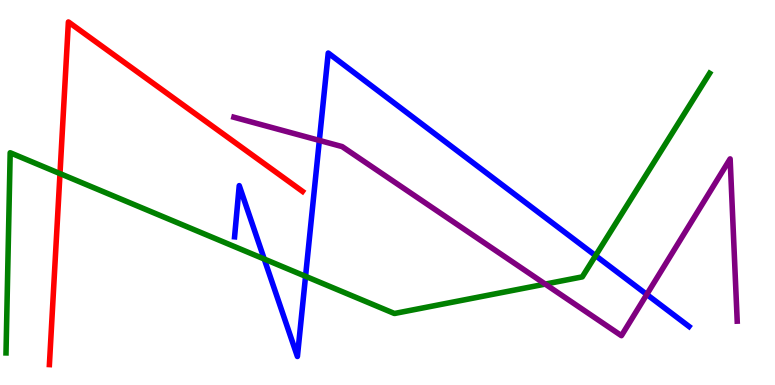[{'lines': ['blue', 'red'], 'intersections': []}, {'lines': ['green', 'red'], 'intersections': [{'x': 0.774, 'y': 5.49}]}, {'lines': ['purple', 'red'], 'intersections': []}, {'lines': ['blue', 'green'], 'intersections': [{'x': 3.41, 'y': 3.27}, {'x': 3.94, 'y': 2.82}, {'x': 7.68, 'y': 3.36}]}, {'lines': ['blue', 'purple'], 'intersections': [{'x': 4.12, 'y': 6.35}, {'x': 8.35, 'y': 2.35}]}, {'lines': ['green', 'purple'], 'intersections': [{'x': 7.04, 'y': 2.62}]}]